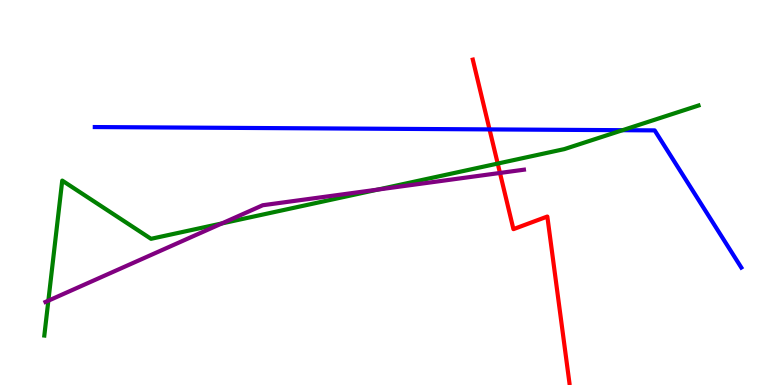[{'lines': ['blue', 'red'], 'intersections': [{'x': 6.32, 'y': 6.64}]}, {'lines': ['green', 'red'], 'intersections': [{'x': 6.42, 'y': 5.75}]}, {'lines': ['purple', 'red'], 'intersections': [{'x': 6.45, 'y': 5.51}]}, {'lines': ['blue', 'green'], 'intersections': [{'x': 8.03, 'y': 6.62}]}, {'lines': ['blue', 'purple'], 'intersections': []}, {'lines': ['green', 'purple'], 'intersections': [{'x': 0.624, 'y': 2.19}, {'x': 2.86, 'y': 4.2}, {'x': 4.88, 'y': 5.08}]}]